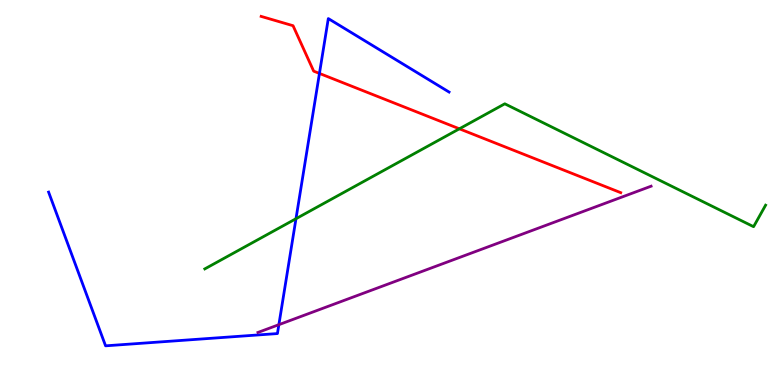[{'lines': ['blue', 'red'], 'intersections': [{'x': 4.12, 'y': 8.09}]}, {'lines': ['green', 'red'], 'intersections': [{'x': 5.93, 'y': 6.65}]}, {'lines': ['purple', 'red'], 'intersections': []}, {'lines': ['blue', 'green'], 'intersections': [{'x': 3.82, 'y': 4.32}]}, {'lines': ['blue', 'purple'], 'intersections': [{'x': 3.6, 'y': 1.57}]}, {'lines': ['green', 'purple'], 'intersections': []}]